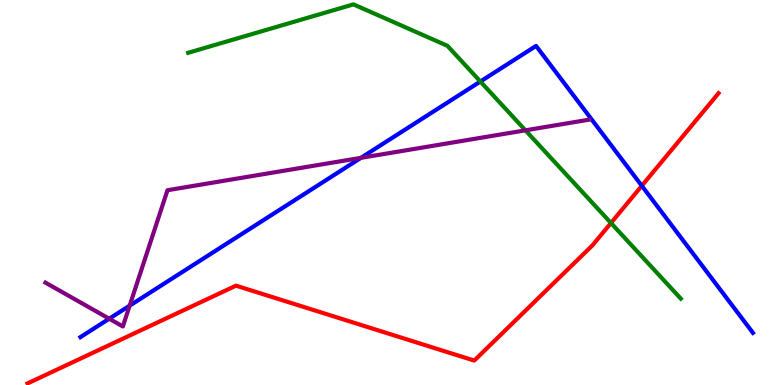[{'lines': ['blue', 'red'], 'intersections': [{'x': 8.28, 'y': 5.17}]}, {'lines': ['green', 'red'], 'intersections': [{'x': 7.88, 'y': 4.21}]}, {'lines': ['purple', 'red'], 'intersections': []}, {'lines': ['blue', 'green'], 'intersections': [{'x': 6.2, 'y': 7.88}]}, {'lines': ['blue', 'purple'], 'intersections': [{'x': 1.41, 'y': 1.72}, {'x': 1.67, 'y': 2.06}, {'x': 4.66, 'y': 5.9}]}, {'lines': ['green', 'purple'], 'intersections': [{'x': 6.78, 'y': 6.61}]}]